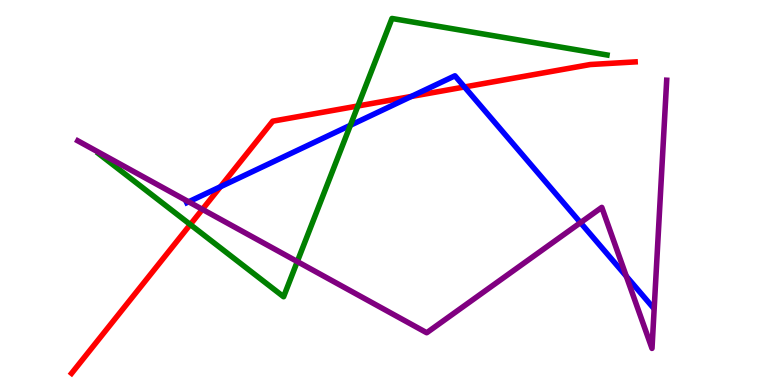[{'lines': ['blue', 'red'], 'intersections': [{'x': 2.84, 'y': 5.15}, {'x': 5.31, 'y': 7.49}, {'x': 5.99, 'y': 7.74}]}, {'lines': ['green', 'red'], 'intersections': [{'x': 2.46, 'y': 4.17}, {'x': 4.62, 'y': 7.25}]}, {'lines': ['purple', 'red'], 'intersections': [{'x': 2.61, 'y': 4.56}]}, {'lines': ['blue', 'green'], 'intersections': [{'x': 4.52, 'y': 6.75}]}, {'lines': ['blue', 'purple'], 'intersections': [{'x': 2.43, 'y': 4.76}, {'x': 7.49, 'y': 4.22}, {'x': 8.08, 'y': 2.82}]}, {'lines': ['green', 'purple'], 'intersections': [{'x': 3.84, 'y': 3.21}]}]